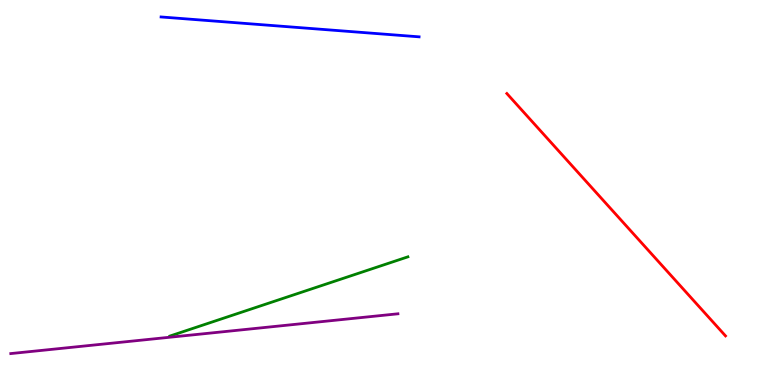[{'lines': ['blue', 'red'], 'intersections': []}, {'lines': ['green', 'red'], 'intersections': []}, {'lines': ['purple', 'red'], 'intersections': []}, {'lines': ['blue', 'green'], 'intersections': []}, {'lines': ['blue', 'purple'], 'intersections': []}, {'lines': ['green', 'purple'], 'intersections': []}]